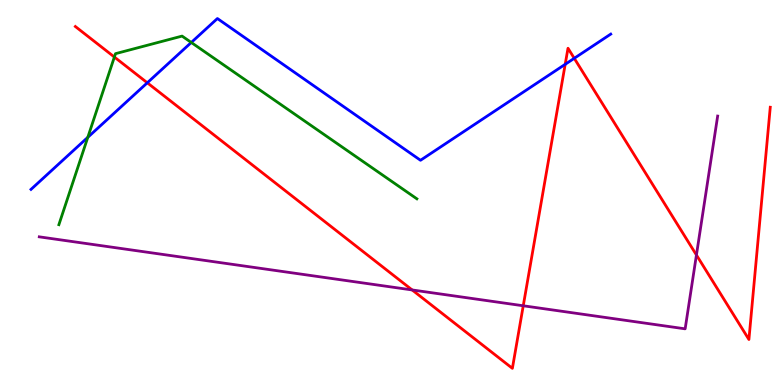[{'lines': ['blue', 'red'], 'intersections': [{'x': 1.9, 'y': 7.85}, {'x': 7.29, 'y': 8.33}, {'x': 7.41, 'y': 8.49}]}, {'lines': ['green', 'red'], 'intersections': [{'x': 1.48, 'y': 8.52}]}, {'lines': ['purple', 'red'], 'intersections': [{'x': 5.32, 'y': 2.47}, {'x': 6.75, 'y': 2.06}, {'x': 8.99, 'y': 3.38}]}, {'lines': ['blue', 'green'], 'intersections': [{'x': 1.13, 'y': 6.43}, {'x': 2.47, 'y': 8.9}]}, {'lines': ['blue', 'purple'], 'intersections': []}, {'lines': ['green', 'purple'], 'intersections': []}]